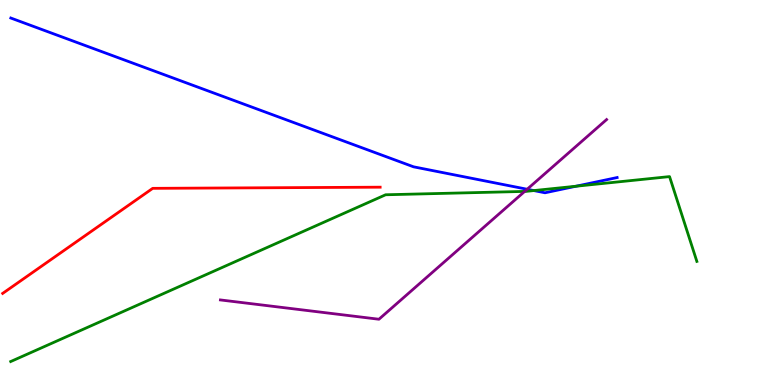[{'lines': ['blue', 'red'], 'intersections': []}, {'lines': ['green', 'red'], 'intersections': []}, {'lines': ['purple', 'red'], 'intersections': []}, {'lines': ['blue', 'green'], 'intersections': [{'x': 6.89, 'y': 5.05}, {'x': 7.43, 'y': 5.16}]}, {'lines': ['blue', 'purple'], 'intersections': [{'x': 6.8, 'y': 5.08}]}, {'lines': ['green', 'purple'], 'intersections': [{'x': 6.77, 'y': 5.03}]}]